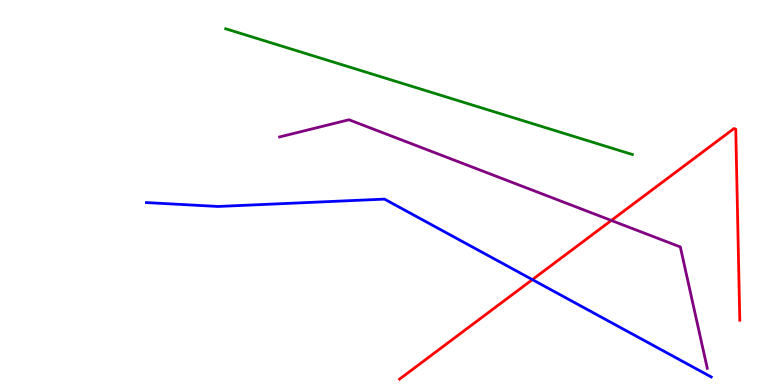[{'lines': ['blue', 'red'], 'intersections': [{'x': 6.87, 'y': 2.74}]}, {'lines': ['green', 'red'], 'intersections': []}, {'lines': ['purple', 'red'], 'intersections': [{'x': 7.89, 'y': 4.27}]}, {'lines': ['blue', 'green'], 'intersections': []}, {'lines': ['blue', 'purple'], 'intersections': []}, {'lines': ['green', 'purple'], 'intersections': []}]